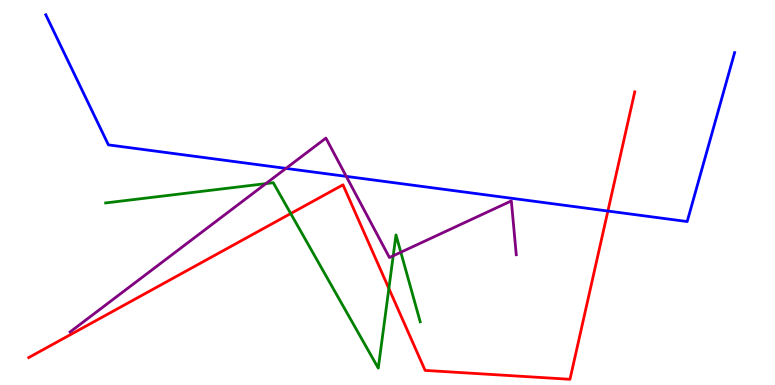[{'lines': ['blue', 'red'], 'intersections': [{'x': 7.84, 'y': 4.52}]}, {'lines': ['green', 'red'], 'intersections': [{'x': 3.75, 'y': 4.45}, {'x': 5.02, 'y': 2.51}]}, {'lines': ['purple', 'red'], 'intersections': []}, {'lines': ['blue', 'green'], 'intersections': []}, {'lines': ['blue', 'purple'], 'intersections': [{'x': 3.69, 'y': 5.63}, {'x': 4.47, 'y': 5.42}]}, {'lines': ['green', 'purple'], 'intersections': [{'x': 3.43, 'y': 5.23}, {'x': 5.07, 'y': 3.36}, {'x': 5.17, 'y': 3.45}]}]